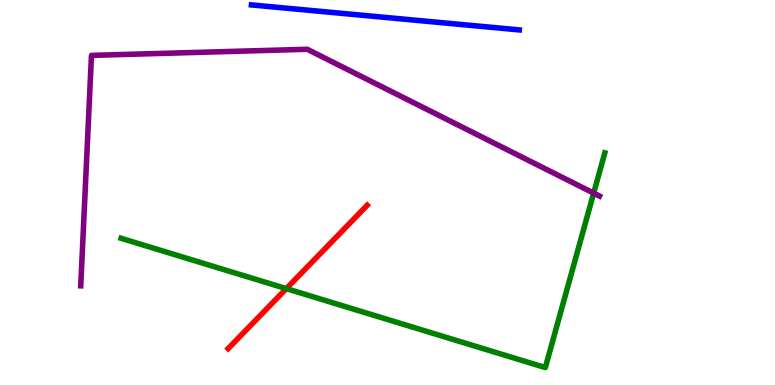[{'lines': ['blue', 'red'], 'intersections': []}, {'lines': ['green', 'red'], 'intersections': [{'x': 3.69, 'y': 2.5}]}, {'lines': ['purple', 'red'], 'intersections': []}, {'lines': ['blue', 'green'], 'intersections': []}, {'lines': ['blue', 'purple'], 'intersections': []}, {'lines': ['green', 'purple'], 'intersections': [{'x': 7.66, 'y': 4.98}]}]